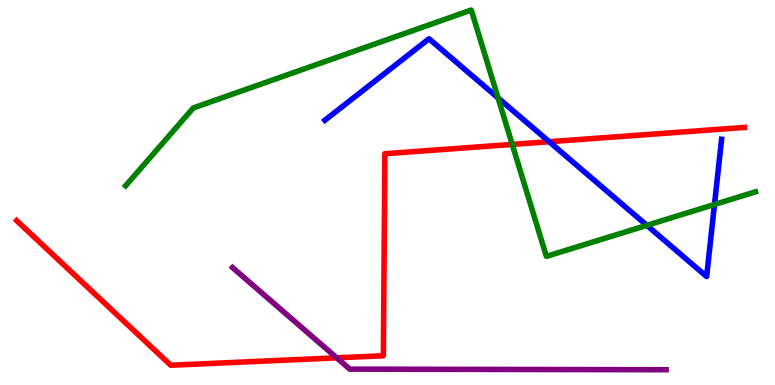[{'lines': ['blue', 'red'], 'intersections': [{'x': 7.09, 'y': 6.32}]}, {'lines': ['green', 'red'], 'intersections': [{'x': 6.61, 'y': 6.25}]}, {'lines': ['purple', 'red'], 'intersections': [{'x': 4.35, 'y': 0.706}]}, {'lines': ['blue', 'green'], 'intersections': [{'x': 6.43, 'y': 7.46}, {'x': 8.35, 'y': 4.15}, {'x': 9.22, 'y': 4.69}]}, {'lines': ['blue', 'purple'], 'intersections': []}, {'lines': ['green', 'purple'], 'intersections': []}]